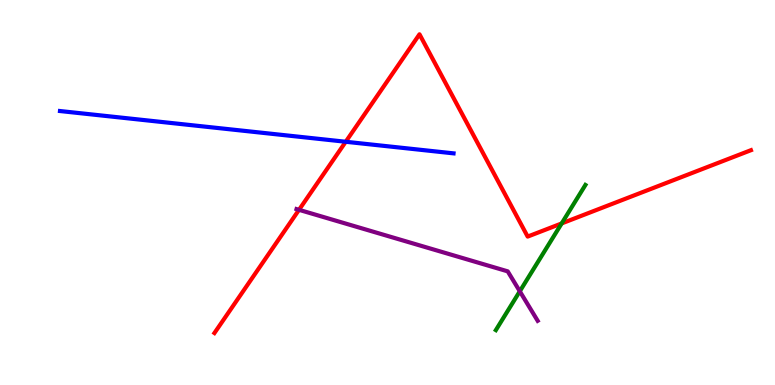[{'lines': ['blue', 'red'], 'intersections': [{'x': 4.46, 'y': 6.32}]}, {'lines': ['green', 'red'], 'intersections': [{'x': 7.25, 'y': 4.2}]}, {'lines': ['purple', 'red'], 'intersections': [{'x': 3.86, 'y': 4.55}]}, {'lines': ['blue', 'green'], 'intersections': []}, {'lines': ['blue', 'purple'], 'intersections': []}, {'lines': ['green', 'purple'], 'intersections': [{'x': 6.71, 'y': 2.43}]}]